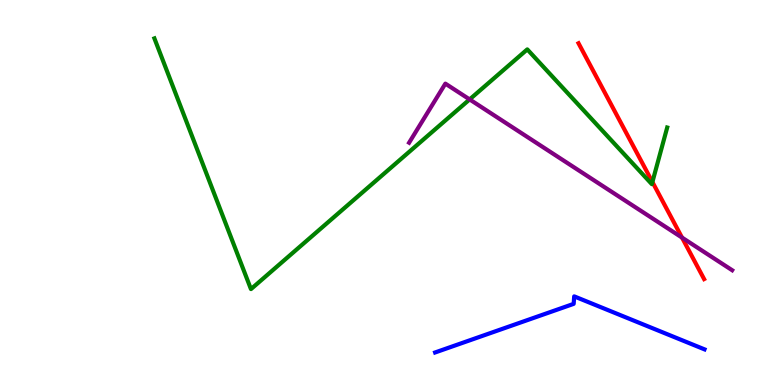[{'lines': ['blue', 'red'], 'intersections': []}, {'lines': ['green', 'red'], 'intersections': [{'x': 8.42, 'y': 5.27}]}, {'lines': ['purple', 'red'], 'intersections': [{'x': 8.8, 'y': 3.83}]}, {'lines': ['blue', 'green'], 'intersections': []}, {'lines': ['blue', 'purple'], 'intersections': []}, {'lines': ['green', 'purple'], 'intersections': [{'x': 6.06, 'y': 7.42}]}]